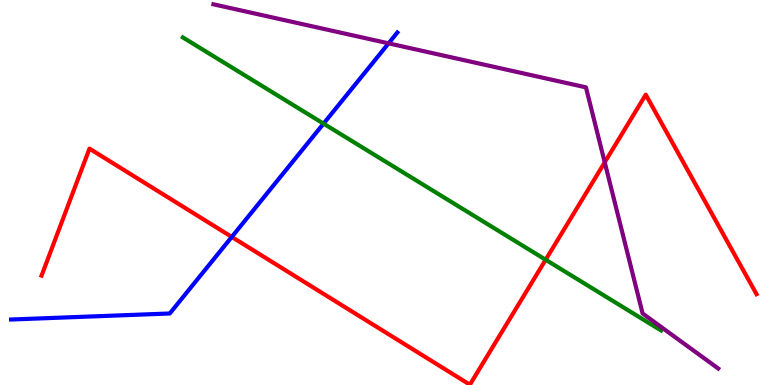[{'lines': ['blue', 'red'], 'intersections': [{'x': 2.99, 'y': 3.85}]}, {'lines': ['green', 'red'], 'intersections': [{'x': 7.04, 'y': 3.25}]}, {'lines': ['purple', 'red'], 'intersections': [{'x': 7.8, 'y': 5.78}]}, {'lines': ['blue', 'green'], 'intersections': [{'x': 4.17, 'y': 6.79}]}, {'lines': ['blue', 'purple'], 'intersections': [{'x': 5.01, 'y': 8.87}]}, {'lines': ['green', 'purple'], 'intersections': []}]